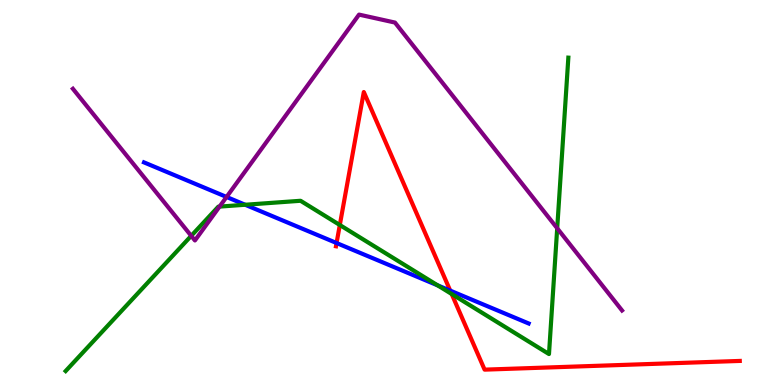[{'lines': ['blue', 'red'], 'intersections': [{'x': 4.34, 'y': 3.69}, {'x': 5.81, 'y': 2.45}]}, {'lines': ['green', 'red'], 'intersections': [{'x': 4.38, 'y': 4.16}, {'x': 5.83, 'y': 2.36}]}, {'lines': ['purple', 'red'], 'intersections': []}, {'lines': ['blue', 'green'], 'intersections': [{'x': 3.16, 'y': 4.68}, {'x': 5.65, 'y': 2.59}]}, {'lines': ['blue', 'purple'], 'intersections': [{'x': 2.92, 'y': 4.88}]}, {'lines': ['green', 'purple'], 'intersections': [{'x': 2.47, 'y': 3.87}, {'x': 2.83, 'y': 4.63}, {'x': 7.19, 'y': 4.07}]}]